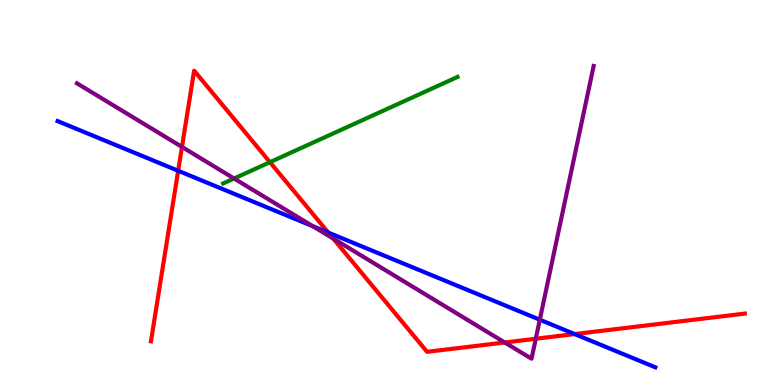[{'lines': ['blue', 'red'], 'intersections': [{'x': 2.3, 'y': 5.56}, {'x': 4.24, 'y': 3.96}, {'x': 7.41, 'y': 1.32}]}, {'lines': ['green', 'red'], 'intersections': [{'x': 3.48, 'y': 5.79}]}, {'lines': ['purple', 'red'], 'intersections': [{'x': 2.35, 'y': 6.18}, {'x': 4.3, 'y': 3.8}, {'x': 6.51, 'y': 1.1}, {'x': 6.91, 'y': 1.2}]}, {'lines': ['blue', 'green'], 'intersections': []}, {'lines': ['blue', 'purple'], 'intersections': [{'x': 4.04, 'y': 4.12}, {'x': 6.97, 'y': 1.7}]}, {'lines': ['green', 'purple'], 'intersections': [{'x': 3.02, 'y': 5.36}]}]